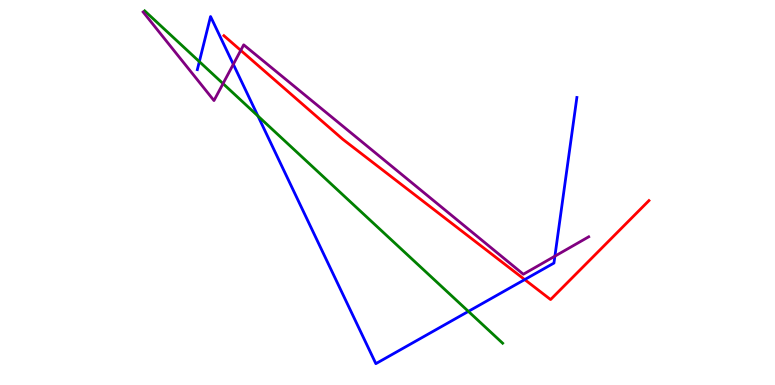[{'lines': ['blue', 'red'], 'intersections': [{'x': 6.77, 'y': 2.74}]}, {'lines': ['green', 'red'], 'intersections': []}, {'lines': ['purple', 'red'], 'intersections': [{'x': 3.11, 'y': 8.69}]}, {'lines': ['blue', 'green'], 'intersections': [{'x': 2.57, 'y': 8.4}, {'x': 3.33, 'y': 6.99}, {'x': 6.04, 'y': 1.91}]}, {'lines': ['blue', 'purple'], 'intersections': [{'x': 3.01, 'y': 8.33}, {'x': 7.16, 'y': 3.35}]}, {'lines': ['green', 'purple'], 'intersections': [{'x': 2.88, 'y': 7.83}]}]